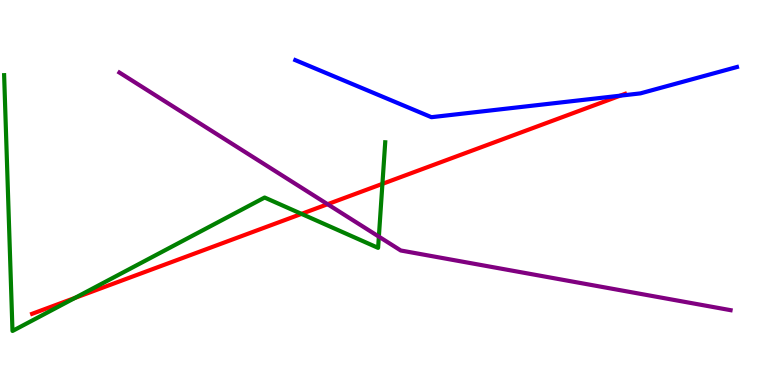[{'lines': ['blue', 'red'], 'intersections': [{'x': 8.0, 'y': 7.51}]}, {'lines': ['green', 'red'], 'intersections': [{'x': 0.967, 'y': 2.26}, {'x': 3.89, 'y': 4.44}, {'x': 4.93, 'y': 5.22}]}, {'lines': ['purple', 'red'], 'intersections': [{'x': 4.23, 'y': 4.7}]}, {'lines': ['blue', 'green'], 'intersections': []}, {'lines': ['blue', 'purple'], 'intersections': []}, {'lines': ['green', 'purple'], 'intersections': [{'x': 4.89, 'y': 3.85}]}]